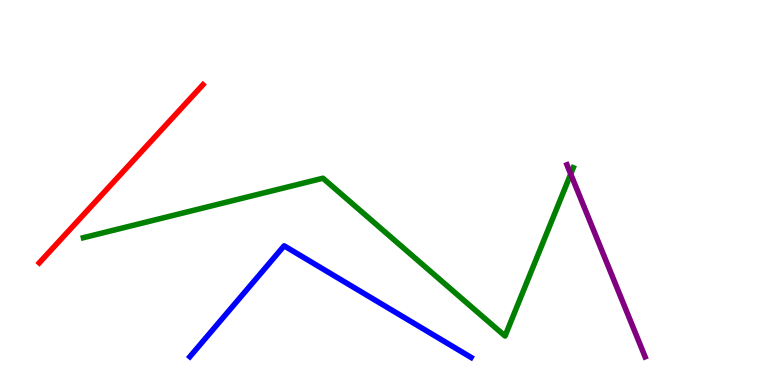[{'lines': ['blue', 'red'], 'intersections': []}, {'lines': ['green', 'red'], 'intersections': []}, {'lines': ['purple', 'red'], 'intersections': []}, {'lines': ['blue', 'green'], 'intersections': []}, {'lines': ['blue', 'purple'], 'intersections': []}, {'lines': ['green', 'purple'], 'intersections': [{'x': 7.36, 'y': 5.48}]}]